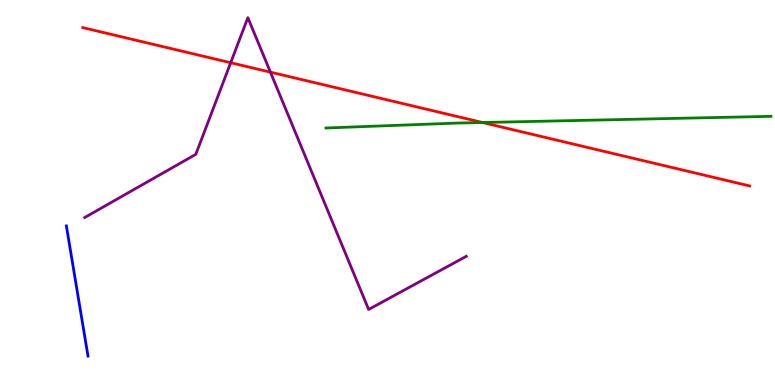[{'lines': ['blue', 'red'], 'intersections': []}, {'lines': ['green', 'red'], 'intersections': [{'x': 6.23, 'y': 6.82}]}, {'lines': ['purple', 'red'], 'intersections': [{'x': 2.98, 'y': 8.37}, {'x': 3.49, 'y': 8.13}]}, {'lines': ['blue', 'green'], 'intersections': []}, {'lines': ['blue', 'purple'], 'intersections': []}, {'lines': ['green', 'purple'], 'intersections': []}]